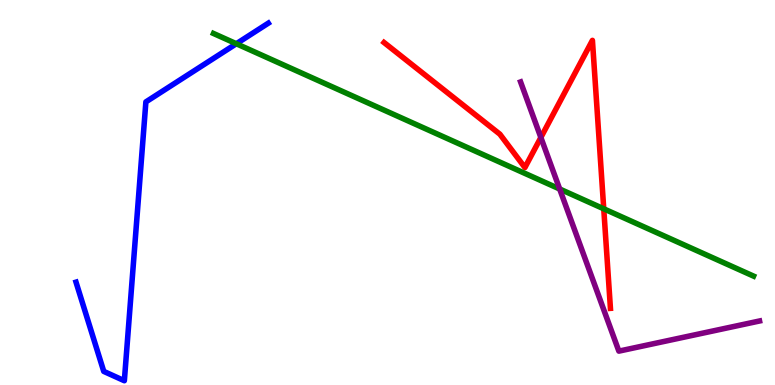[{'lines': ['blue', 'red'], 'intersections': []}, {'lines': ['green', 'red'], 'intersections': [{'x': 7.79, 'y': 4.58}]}, {'lines': ['purple', 'red'], 'intersections': [{'x': 6.98, 'y': 6.43}]}, {'lines': ['blue', 'green'], 'intersections': [{'x': 3.05, 'y': 8.86}]}, {'lines': ['blue', 'purple'], 'intersections': []}, {'lines': ['green', 'purple'], 'intersections': [{'x': 7.22, 'y': 5.09}]}]